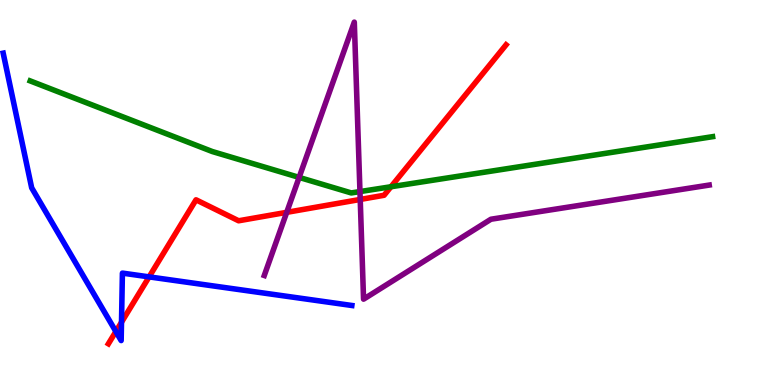[{'lines': ['blue', 'red'], 'intersections': [{'x': 1.49, 'y': 1.39}, {'x': 1.57, 'y': 1.63}, {'x': 1.92, 'y': 2.81}]}, {'lines': ['green', 'red'], 'intersections': [{'x': 5.05, 'y': 5.15}]}, {'lines': ['purple', 'red'], 'intersections': [{'x': 3.7, 'y': 4.48}, {'x': 4.65, 'y': 4.82}]}, {'lines': ['blue', 'green'], 'intersections': []}, {'lines': ['blue', 'purple'], 'intersections': []}, {'lines': ['green', 'purple'], 'intersections': [{'x': 3.86, 'y': 5.39}, {'x': 4.64, 'y': 5.02}]}]